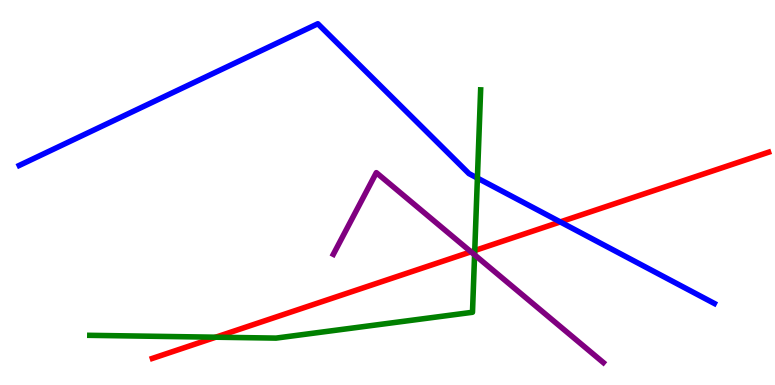[{'lines': ['blue', 'red'], 'intersections': [{'x': 7.23, 'y': 4.24}]}, {'lines': ['green', 'red'], 'intersections': [{'x': 2.78, 'y': 1.24}, {'x': 6.13, 'y': 3.49}]}, {'lines': ['purple', 'red'], 'intersections': [{'x': 6.08, 'y': 3.46}]}, {'lines': ['blue', 'green'], 'intersections': [{'x': 6.16, 'y': 5.37}]}, {'lines': ['blue', 'purple'], 'intersections': []}, {'lines': ['green', 'purple'], 'intersections': [{'x': 6.12, 'y': 3.38}]}]